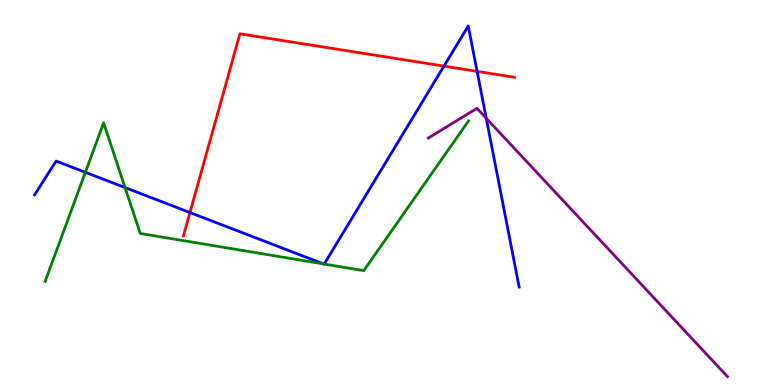[{'lines': ['blue', 'red'], 'intersections': [{'x': 2.45, 'y': 4.48}, {'x': 5.73, 'y': 8.28}, {'x': 6.16, 'y': 8.15}]}, {'lines': ['green', 'red'], 'intersections': []}, {'lines': ['purple', 'red'], 'intersections': []}, {'lines': ['blue', 'green'], 'intersections': [{'x': 1.1, 'y': 5.52}, {'x': 1.61, 'y': 5.13}, {'x': 4.18, 'y': 3.14}, {'x': 4.18, 'y': 3.14}]}, {'lines': ['blue', 'purple'], 'intersections': [{'x': 6.27, 'y': 6.93}]}, {'lines': ['green', 'purple'], 'intersections': []}]